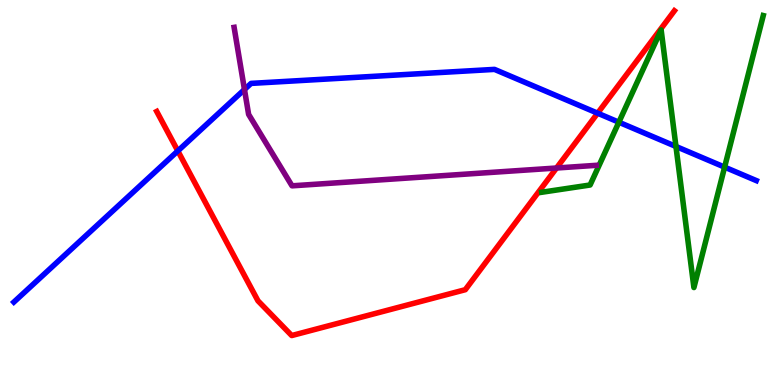[{'lines': ['blue', 'red'], 'intersections': [{'x': 2.29, 'y': 6.08}, {'x': 7.71, 'y': 7.06}]}, {'lines': ['green', 'red'], 'intersections': []}, {'lines': ['purple', 'red'], 'intersections': [{'x': 7.18, 'y': 5.64}]}, {'lines': ['blue', 'green'], 'intersections': [{'x': 7.99, 'y': 6.83}, {'x': 8.72, 'y': 6.2}, {'x': 9.35, 'y': 5.66}]}, {'lines': ['blue', 'purple'], 'intersections': [{'x': 3.15, 'y': 7.68}]}, {'lines': ['green', 'purple'], 'intersections': []}]